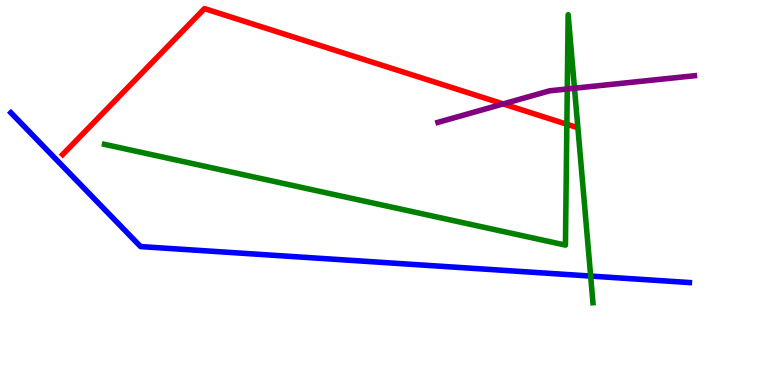[{'lines': ['blue', 'red'], 'intersections': []}, {'lines': ['green', 'red'], 'intersections': [{'x': 7.31, 'y': 6.77}]}, {'lines': ['purple', 'red'], 'intersections': [{'x': 6.49, 'y': 7.3}]}, {'lines': ['blue', 'green'], 'intersections': [{'x': 7.62, 'y': 2.83}]}, {'lines': ['blue', 'purple'], 'intersections': []}, {'lines': ['green', 'purple'], 'intersections': [{'x': 7.32, 'y': 7.69}, {'x': 7.41, 'y': 7.71}]}]